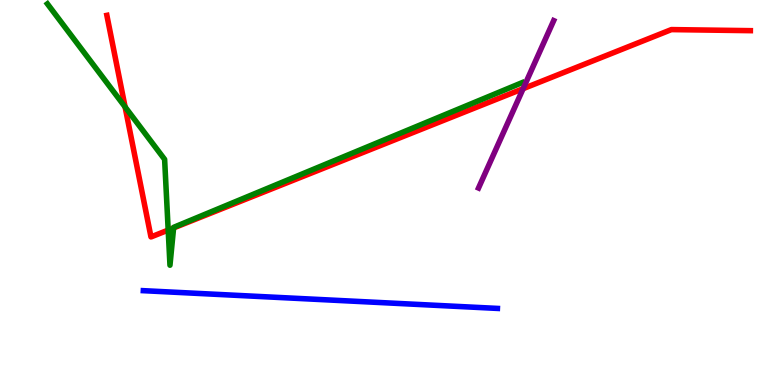[{'lines': ['blue', 'red'], 'intersections': []}, {'lines': ['green', 'red'], 'intersections': [{'x': 1.61, 'y': 7.22}, {'x': 2.17, 'y': 4.02}, {'x': 2.24, 'y': 4.08}]}, {'lines': ['purple', 'red'], 'intersections': [{'x': 6.75, 'y': 7.7}]}, {'lines': ['blue', 'green'], 'intersections': []}, {'lines': ['blue', 'purple'], 'intersections': []}, {'lines': ['green', 'purple'], 'intersections': []}]